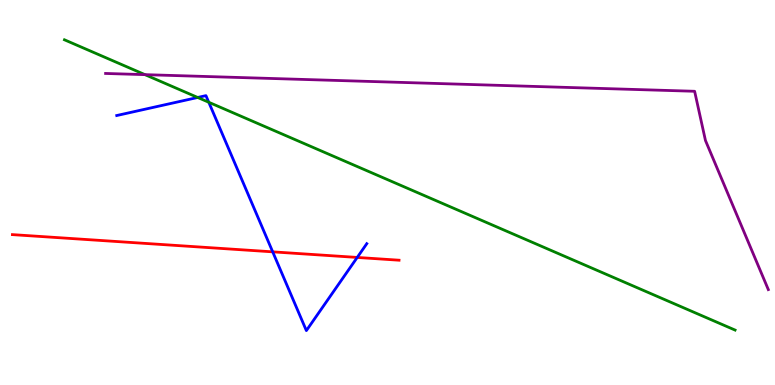[{'lines': ['blue', 'red'], 'intersections': [{'x': 3.52, 'y': 3.46}, {'x': 4.61, 'y': 3.31}]}, {'lines': ['green', 'red'], 'intersections': []}, {'lines': ['purple', 'red'], 'intersections': []}, {'lines': ['blue', 'green'], 'intersections': [{'x': 2.55, 'y': 7.47}, {'x': 2.69, 'y': 7.34}]}, {'lines': ['blue', 'purple'], 'intersections': []}, {'lines': ['green', 'purple'], 'intersections': [{'x': 1.87, 'y': 8.06}]}]